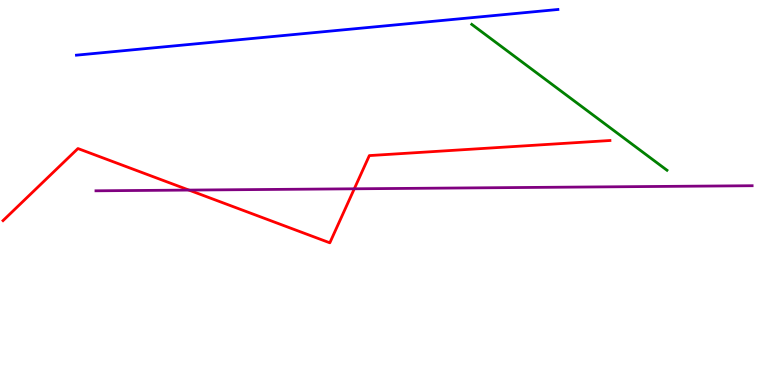[{'lines': ['blue', 'red'], 'intersections': []}, {'lines': ['green', 'red'], 'intersections': []}, {'lines': ['purple', 'red'], 'intersections': [{'x': 2.44, 'y': 5.06}, {'x': 4.57, 'y': 5.1}]}, {'lines': ['blue', 'green'], 'intersections': []}, {'lines': ['blue', 'purple'], 'intersections': []}, {'lines': ['green', 'purple'], 'intersections': []}]